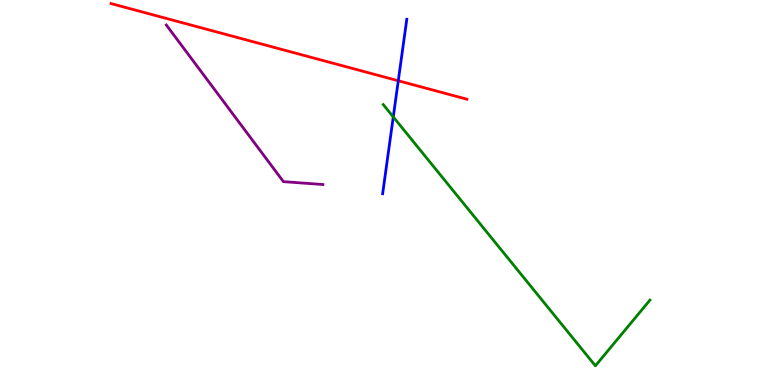[{'lines': ['blue', 'red'], 'intersections': [{'x': 5.14, 'y': 7.9}]}, {'lines': ['green', 'red'], 'intersections': []}, {'lines': ['purple', 'red'], 'intersections': []}, {'lines': ['blue', 'green'], 'intersections': [{'x': 5.07, 'y': 6.96}]}, {'lines': ['blue', 'purple'], 'intersections': []}, {'lines': ['green', 'purple'], 'intersections': []}]